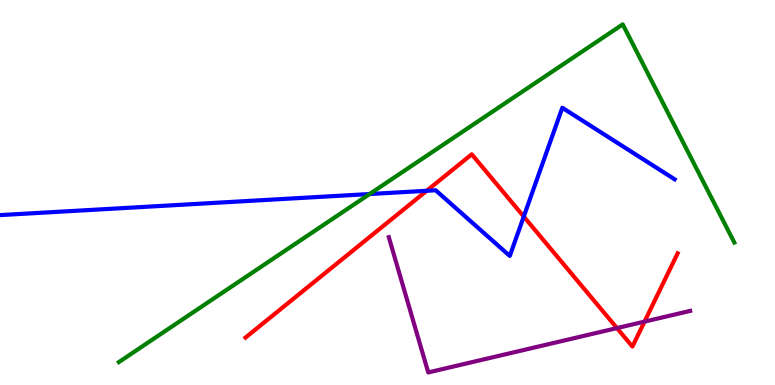[{'lines': ['blue', 'red'], 'intersections': [{'x': 5.51, 'y': 5.04}, {'x': 6.76, 'y': 4.38}]}, {'lines': ['green', 'red'], 'intersections': []}, {'lines': ['purple', 'red'], 'intersections': [{'x': 7.96, 'y': 1.48}, {'x': 8.32, 'y': 1.65}]}, {'lines': ['blue', 'green'], 'intersections': [{'x': 4.77, 'y': 4.96}]}, {'lines': ['blue', 'purple'], 'intersections': []}, {'lines': ['green', 'purple'], 'intersections': []}]